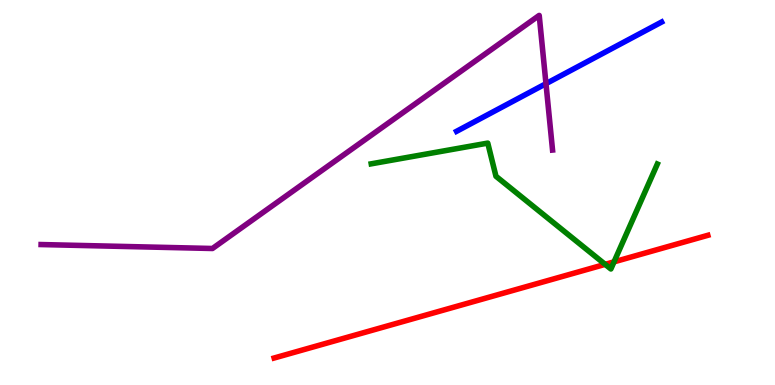[{'lines': ['blue', 'red'], 'intersections': []}, {'lines': ['green', 'red'], 'intersections': [{'x': 7.81, 'y': 3.13}, {'x': 7.92, 'y': 3.2}]}, {'lines': ['purple', 'red'], 'intersections': []}, {'lines': ['blue', 'green'], 'intersections': []}, {'lines': ['blue', 'purple'], 'intersections': [{'x': 7.04, 'y': 7.83}]}, {'lines': ['green', 'purple'], 'intersections': []}]